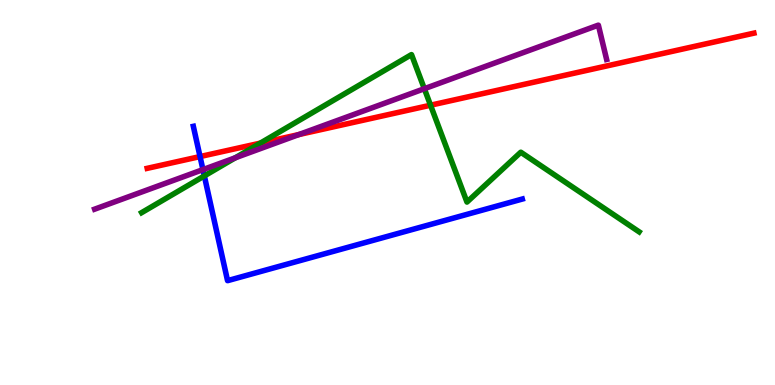[{'lines': ['blue', 'red'], 'intersections': [{'x': 2.58, 'y': 5.93}]}, {'lines': ['green', 'red'], 'intersections': [{'x': 3.36, 'y': 6.28}, {'x': 5.56, 'y': 7.27}]}, {'lines': ['purple', 'red'], 'intersections': [{'x': 3.86, 'y': 6.51}]}, {'lines': ['blue', 'green'], 'intersections': [{'x': 2.64, 'y': 5.43}]}, {'lines': ['blue', 'purple'], 'intersections': [{'x': 2.62, 'y': 5.59}]}, {'lines': ['green', 'purple'], 'intersections': [{'x': 3.04, 'y': 5.9}, {'x': 5.48, 'y': 7.7}]}]